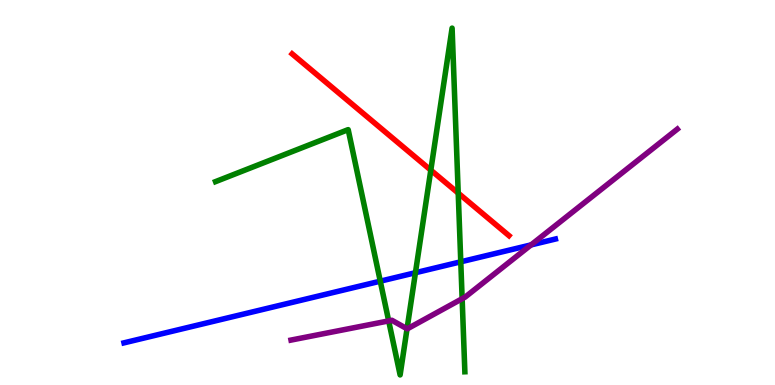[{'lines': ['blue', 'red'], 'intersections': []}, {'lines': ['green', 'red'], 'intersections': [{'x': 5.56, 'y': 5.58}, {'x': 5.91, 'y': 4.98}]}, {'lines': ['purple', 'red'], 'intersections': []}, {'lines': ['blue', 'green'], 'intersections': [{'x': 4.91, 'y': 2.7}, {'x': 5.36, 'y': 2.92}, {'x': 5.95, 'y': 3.2}]}, {'lines': ['blue', 'purple'], 'intersections': [{'x': 6.85, 'y': 3.64}]}, {'lines': ['green', 'purple'], 'intersections': [{'x': 5.02, 'y': 1.66}, {'x': 5.25, 'y': 1.46}, {'x': 5.96, 'y': 2.24}]}]